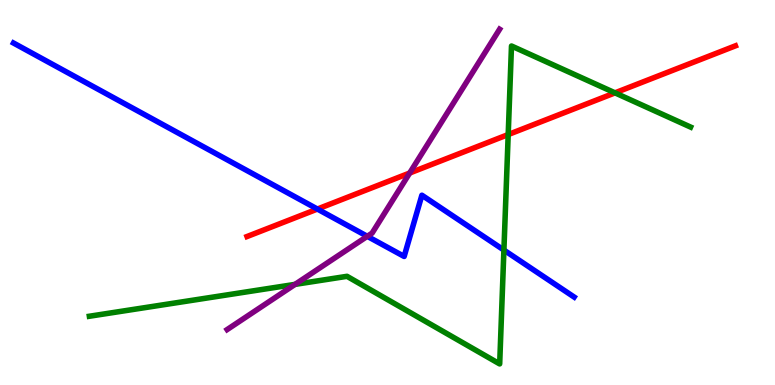[{'lines': ['blue', 'red'], 'intersections': [{'x': 4.1, 'y': 4.57}]}, {'lines': ['green', 'red'], 'intersections': [{'x': 6.56, 'y': 6.5}, {'x': 7.94, 'y': 7.59}]}, {'lines': ['purple', 'red'], 'intersections': [{'x': 5.29, 'y': 5.51}]}, {'lines': ['blue', 'green'], 'intersections': [{'x': 6.5, 'y': 3.5}]}, {'lines': ['blue', 'purple'], 'intersections': [{'x': 4.74, 'y': 3.86}]}, {'lines': ['green', 'purple'], 'intersections': [{'x': 3.81, 'y': 2.61}]}]